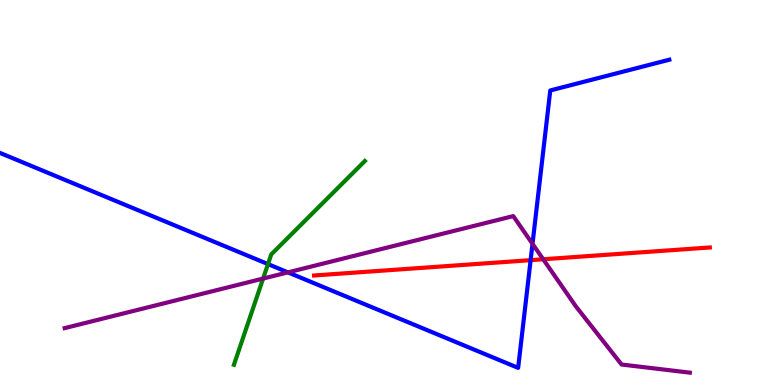[{'lines': ['blue', 'red'], 'intersections': [{'x': 6.85, 'y': 3.24}]}, {'lines': ['green', 'red'], 'intersections': []}, {'lines': ['purple', 'red'], 'intersections': [{'x': 7.01, 'y': 3.27}]}, {'lines': ['blue', 'green'], 'intersections': [{'x': 3.46, 'y': 3.14}]}, {'lines': ['blue', 'purple'], 'intersections': [{'x': 3.72, 'y': 2.93}, {'x': 6.87, 'y': 3.67}]}, {'lines': ['green', 'purple'], 'intersections': [{'x': 3.39, 'y': 2.76}]}]